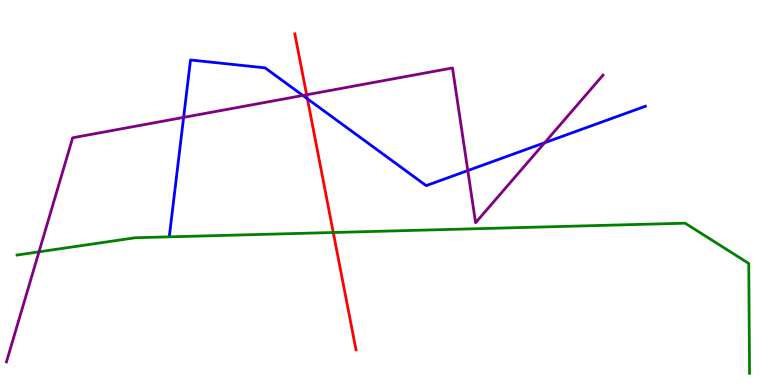[{'lines': ['blue', 'red'], 'intersections': [{'x': 3.97, 'y': 7.43}]}, {'lines': ['green', 'red'], 'intersections': [{'x': 4.3, 'y': 3.96}]}, {'lines': ['purple', 'red'], 'intersections': [{'x': 3.96, 'y': 7.54}]}, {'lines': ['blue', 'green'], 'intersections': []}, {'lines': ['blue', 'purple'], 'intersections': [{'x': 2.37, 'y': 6.95}, {'x': 3.91, 'y': 7.52}, {'x': 6.04, 'y': 5.57}, {'x': 7.03, 'y': 6.29}]}, {'lines': ['green', 'purple'], 'intersections': [{'x': 0.503, 'y': 3.46}]}]